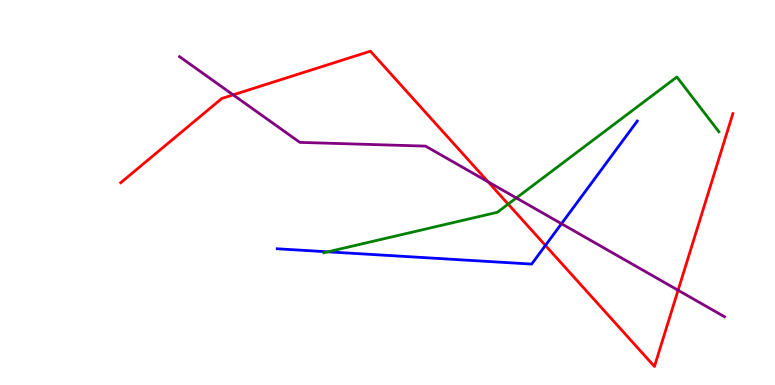[{'lines': ['blue', 'red'], 'intersections': [{'x': 7.04, 'y': 3.62}]}, {'lines': ['green', 'red'], 'intersections': [{'x': 6.56, 'y': 4.7}]}, {'lines': ['purple', 'red'], 'intersections': [{'x': 3.01, 'y': 7.54}, {'x': 6.3, 'y': 5.28}, {'x': 8.75, 'y': 2.46}]}, {'lines': ['blue', 'green'], 'intersections': [{'x': 4.23, 'y': 3.46}]}, {'lines': ['blue', 'purple'], 'intersections': [{'x': 7.24, 'y': 4.19}]}, {'lines': ['green', 'purple'], 'intersections': [{'x': 6.66, 'y': 4.86}]}]